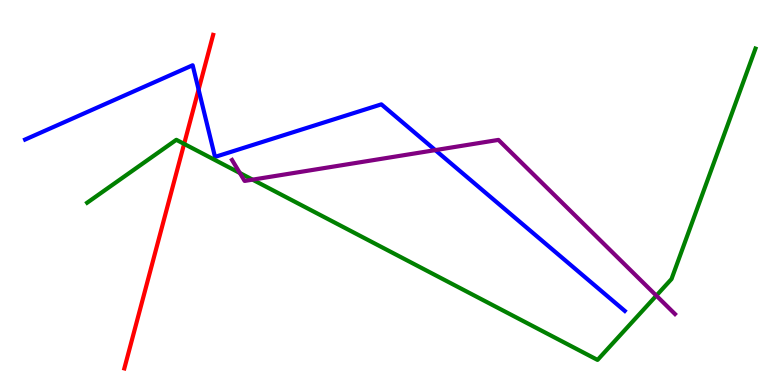[{'lines': ['blue', 'red'], 'intersections': [{'x': 2.56, 'y': 7.67}]}, {'lines': ['green', 'red'], 'intersections': [{'x': 2.38, 'y': 6.26}]}, {'lines': ['purple', 'red'], 'intersections': []}, {'lines': ['blue', 'green'], 'intersections': []}, {'lines': ['blue', 'purple'], 'intersections': [{'x': 5.62, 'y': 6.1}]}, {'lines': ['green', 'purple'], 'intersections': [{'x': 3.09, 'y': 5.51}, {'x': 3.26, 'y': 5.33}, {'x': 8.47, 'y': 2.32}]}]